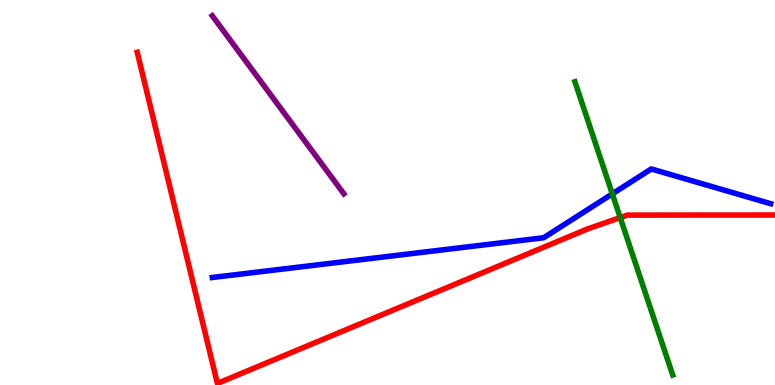[{'lines': ['blue', 'red'], 'intersections': []}, {'lines': ['green', 'red'], 'intersections': [{'x': 8.0, 'y': 4.35}]}, {'lines': ['purple', 'red'], 'intersections': []}, {'lines': ['blue', 'green'], 'intersections': [{'x': 7.9, 'y': 4.96}]}, {'lines': ['blue', 'purple'], 'intersections': []}, {'lines': ['green', 'purple'], 'intersections': []}]